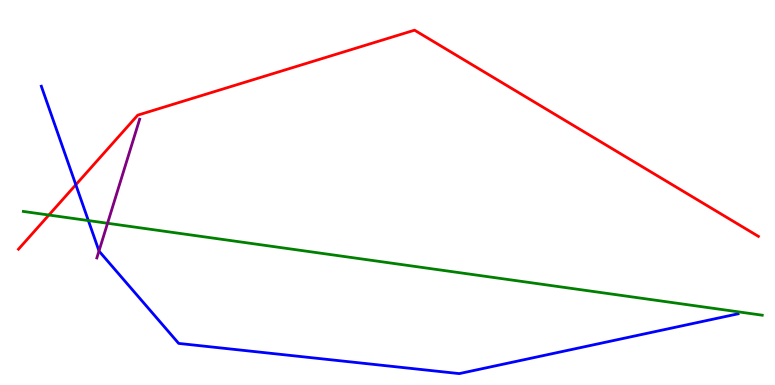[{'lines': ['blue', 'red'], 'intersections': [{'x': 0.978, 'y': 5.2}]}, {'lines': ['green', 'red'], 'intersections': [{'x': 0.631, 'y': 4.41}]}, {'lines': ['purple', 'red'], 'intersections': []}, {'lines': ['blue', 'green'], 'intersections': [{'x': 1.14, 'y': 4.27}]}, {'lines': ['blue', 'purple'], 'intersections': [{'x': 1.28, 'y': 3.48}]}, {'lines': ['green', 'purple'], 'intersections': [{'x': 1.39, 'y': 4.2}]}]